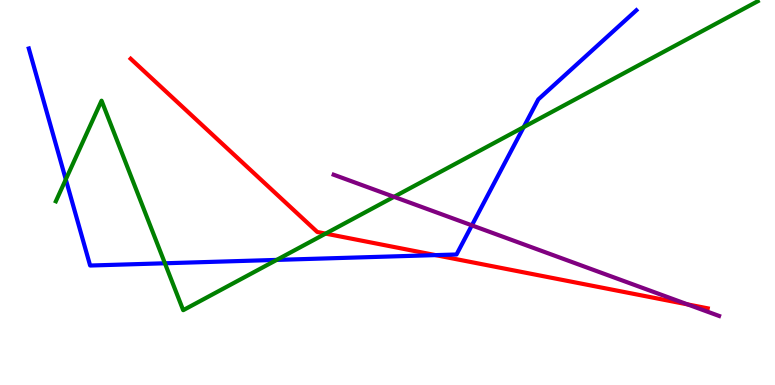[{'lines': ['blue', 'red'], 'intersections': [{'x': 5.62, 'y': 3.37}]}, {'lines': ['green', 'red'], 'intersections': [{'x': 4.2, 'y': 3.93}]}, {'lines': ['purple', 'red'], 'intersections': [{'x': 8.87, 'y': 2.09}]}, {'lines': ['blue', 'green'], 'intersections': [{'x': 0.849, 'y': 5.34}, {'x': 2.13, 'y': 3.16}, {'x': 3.57, 'y': 3.25}, {'x': 6.76, 'y': 6.7}]}, {'lines': ['blue', 'purple'], 'intersections': [{'x': 6.09, 'y': 4.15}]}, {'lines': ['green', 'purple'], 'intersections': [{'x': 5.08, 'y': 4.89}]}]